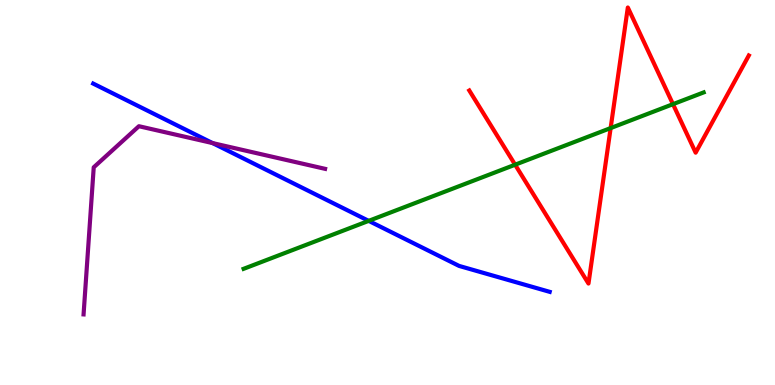[{'lines': ['blue', 'red'], 'intersections': []}, {'lines': ['green', 'red'], 'intersections': [{'x': 6.65, 'y': 5.72}, {'x': 7.88, 'y': 6.67}, {'x': 8.68, 'y': 7.29}]}, {'lines': ['purple', 'red'], 'intersections': []}, {'lines': ['blue', 'green'], 'intersections': [{'x': 4.76, 'y': 4.26}]}, {'lines': ['blue', 'purple'], 'intersections': [{'x': 2.74, 'y': 6.28}]}, {'lines': ['green', 'purple'], 'intersections': []}]